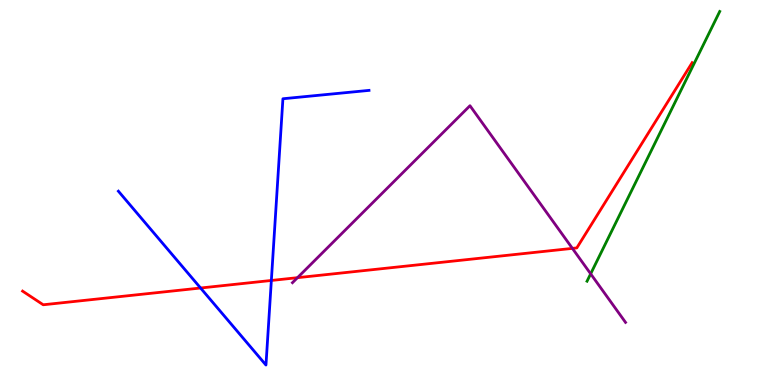[{'lines': ['blue', 'red'], 'intersections': [{'x': 2.59, 'y': 2.52}, {'x': 3.5, 'y': 2.72}]}, {'lines': ['green', 'red'], 'intersections': []}, {'lines': ['purple', 'red'], 'intersections': [{'x': 3.84, 'y': 2.79}, {'x': 7.39, 'y': 3.55}]}, {'lines': ['blue', 'green'], 'intersections': []}, {'lines': ['blue', 'purple'], 'intersections': []}, {'lines': ['green', 'purple'], 'intersections': [{'x': 7.62, 'y': 2.89}]}]